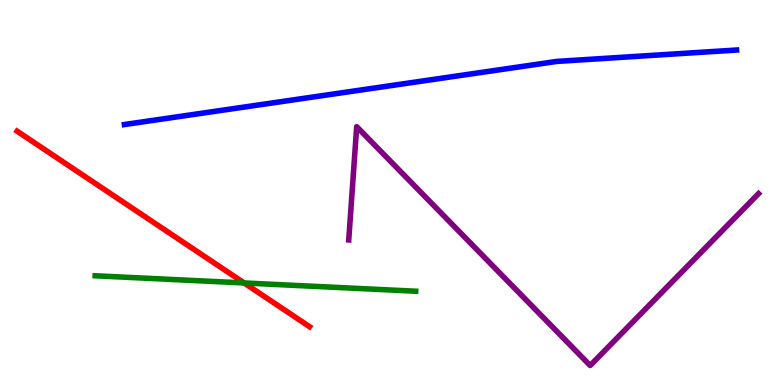[{'lines': ['blue', 'red'], 'intersections': []}, {'lines': ['green', 'red'], 'intersections': [{'x': 3.15, 'y': 2.65}]}, {'lines': ['purple', 'red'], 'intersections': []}, {'lines': ['blue', 'green'], 'intersections': []}, {'lines': ['blue', 'purple'], 'intersections': []}, {'lines': ['green', 'purple'], 'intersections': []}]